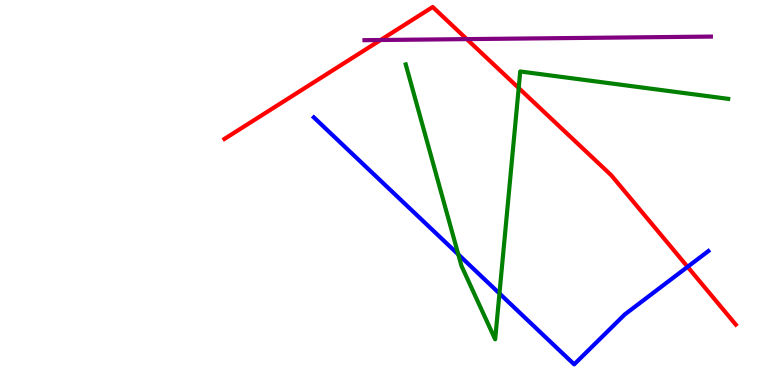[{'lines': ['blue', 'red'], 'intersections': [{'x': 8.87, 'y': 3.07}]}, {'lines': ['green', 'red'], 'intersections': [{'x': 6.69, 'y': 7.71}]}, {'lines': ['purple', 'red'], 'intersections': [{'x': 4.91, 'y': 8.96}, {'x': 6.02, 'y': 8.98}]}, {'lines': ['blue', 'green'], 'intersections': [{'x': 5.91, 'y': 3.39}, {'x': 6.44, 'y': 2.38}]}, {'lines': ['blue', 'purple'], 'intersections': []}, {'lines': ['green', 'purple'], 'intersections': []}]